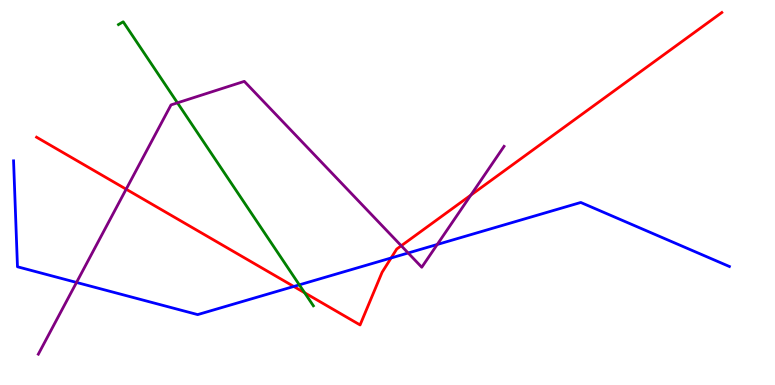[{'lines': ['blue', 'red'], 'intersections': [{'x': 3.79, 'y': 2.56}, {'x': 5.05, 'y': 3.3}]}, {'lines': ['green', 'red'], 'intersections': [{'x': 3.93, 'y': 2.4}]}, {'lines': ['purple', 'red'], 'intersections': [{'x': 1.63, 'y': 5.09}, {'x': 5.18, 'y': 3.62}, {'x': 6.08, 'y': 4.93}]}, {'lines': ['blue', 'green'], 'intersections': [{'x': 3.86, 'y': 2.6}]}, {'lines': ['blue', 'purple'], 'intersections': [{'x': 0.987, 'y': 2.66}, {'x': 5.27, 'y': 3.43}, {'x': 5.64, 'y': 3.65}]}, {'lines': ['green', 'purple'], 'intersections': [{'x': 2.29, 'y': 7.33}]}]